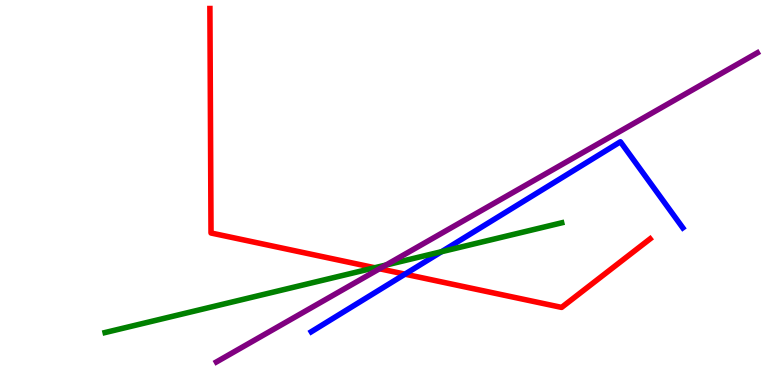[{'lines': ['blue', 'red'], 'intersections': [{'x': 5.23, 'y': 2.88}]}, {'lines': ['green', 'red'], 'intersections': [{'x': 4.84, 'y': 3.05}]}, {'lines': ['purple', 'red'], 'intersections': [{'x': 4.9, 'y': 3.02}]}, {'lines': ['blue', 'green'], 'intersections': [{'x': 5.7, 'y': 3.46}]}, {'lines': ['blue', 'purple'], 'intersections': []}, {'lines': ['green', 'purple'], 'intersections': [{'x': 4.98, 'y': 3.12}]}]